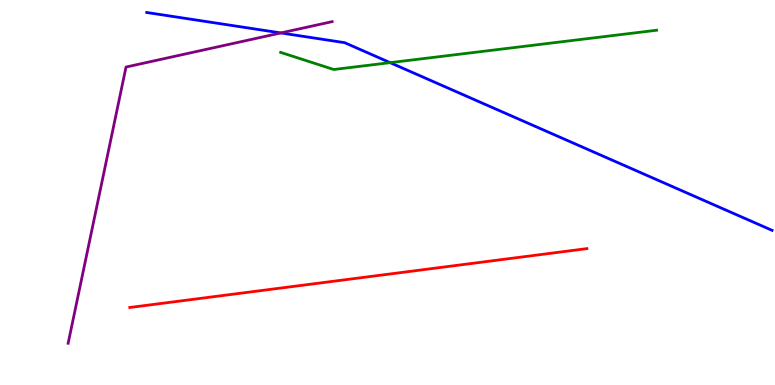[{'lines': ['blue', 'red'], 'intersections': []}, {'lines': ['green', 'red'], 'intersections': []}, {'lines': ['purple', 'red'], 'intersections': []}, {'lines': ['blue', 'green'], 'intersections': [{'x': 5.03, 'y': 8.37}]}, {'lines': ['blue', 'purple'], 'intersections': [{'x': 3.62, 'y': 9.14}]}, {'lines': ['green', 'purple'], 'intersections': []}]